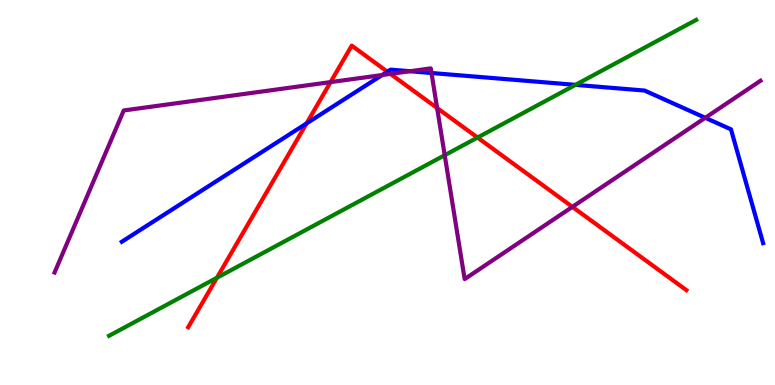[{'lines': ['blue', 'red'], 'intersections': [{'x': 3.96, 'y': 6.79}, {'x': 5.0, 'y': 8.14}]}, {'lines': ['green', 'red'], 'intersections': [{'x': 2.8, 'y': 2.79}, {'x': 6.16, 'y': 6.43}]}, {'lines': ['purple', 'red'], 'intersections': [{'x': 4.27, 'y': 7.87}, {'x': 5.04, 'y': 8.08}, {'x': 5.64, 'y': 7.19}, {'x': 7.39, 'y': 4.63}]}, {'lines': ['blue', 'green'], 'intersections': [{'x': 7.43, 'y': 7.8}]}, {'lines': ['blue', 'purple'], 'intersections': [{'x': 4.93, 'y': 8.05}, {'x': 5.29, 'y': 8.15}, {'x': 5.57, 'y': 8.1}, {'x': 9.1, 'y': 6.94}]}, {'lines': ['green', 'purple'], 'intersections': [{'x': 5.74, 'y': 5.97}]}]